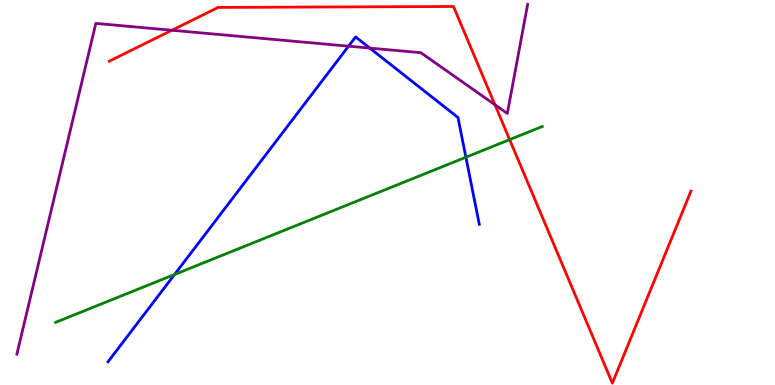[{'lines': ['blue', 'red'], 'intersections': []}, {'lines': ['green', 'red'], 'intersections': [{'x': 6.58, 'y': 6.37}]}, {'lines': ['purple', 'red'], 'intersections': [{'x': 2.22, 'y': 9.21}, {'x': 6.39, 'y': 7.28}]}, {'lines': ['blue', 'green'], 'intersections': [{'x': 2.25, 'y': 2.87}, {'x': 6.01, 'y': 5.92}]}, {'lines': ['blue', 'purple'], 'intersections': [{'x': 4.5, 'y': 8.8}, {'x': 4.77, 'y': 8.75}]}, {'lines': ['green', 'purple'], 'intersections': []}]